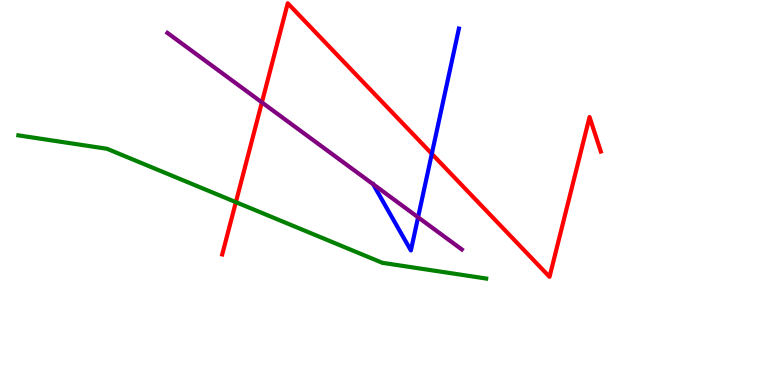[{'lines': ['blue', 'red'], 'intersections': [{'x': 5.57, 'y': 6.01}]}, {'lines': ['green', 'red'], 'intersections': [{'x': 3.04, 'y': 4.75}]}, {'lines': ['purple', 'red'], 'intersections': [{'x': 3.38, 'y': 7.34}]}, {'lines': ['blue', 'green'], 'intersections': []}, {'lines': ['blue', 'purple'], 'intersections': [{'x': 5.39, 'y': 4.36}]}, {'lines': ['green', 'purple'], 'intersections': []}]